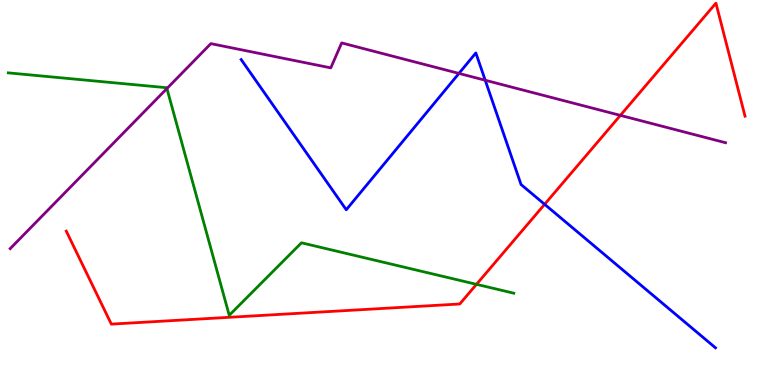[{'lines': ['blue', 'red'], 'intersections': [{'x': 7.03, 'y': 4.69}]}, {'lines': ['green', 'red'], 'intersections': [{'x': 6.15, 'y': 2.61}]}, {'lines': ['purple', 'red'], 'intersections': [{'x': 8.0, 'y': 7.0}]}, {'lines': ['blue', 'green'], 'intersections': []}, {'lines': ['blue', 'purple'], 'intersections': [{'x': 5.92, 'y': 8.09}, {'x': 6.26, 'y': 7.92}]}, {'lines': ['green', 'purple'], 'intersections': [{'x': 2.15, 'y': 7.7}]}]